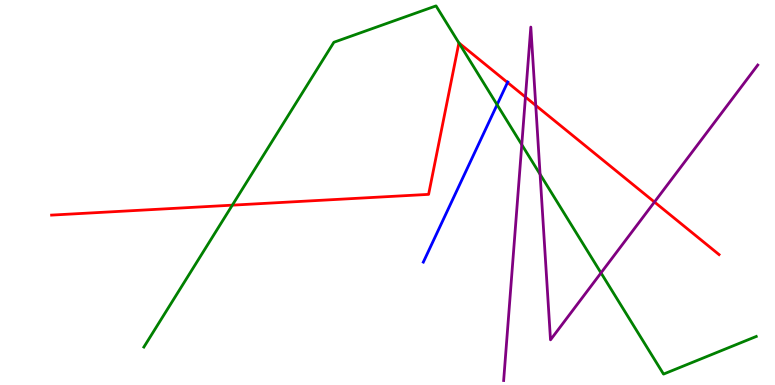[{'lines': ['blue', 'red'], 'intersections': [{'x': 6.55, 'y': 7.86}]}, {'lines': ['green', 'red'], 'intersections': [{'x': 3.0, 'y': 4.67}, {'x': 5.92, 'y': 8.89}]}, {'lines': ['purple', 'red'], 'intersections': [{'x': 6.78, 'y': 7.48}, {'x': 6.91, 'y': 7.26}, {'x': 8.44, 'y': 4.75}]}, {'lines': ['blue', 'green'], 'intersections': [{'x': 6.41, 'y': 7.28}]}, {'lines': ['blue', 'purple'], 'intersections': []}, {'lines': ['green', 'purple'], 'intersections': [{'x': 6.73, 'y': 6.24}, {'x': 6.97, 'y': 5.47}, {'x': 7.75, 'y': 2.91}]}]